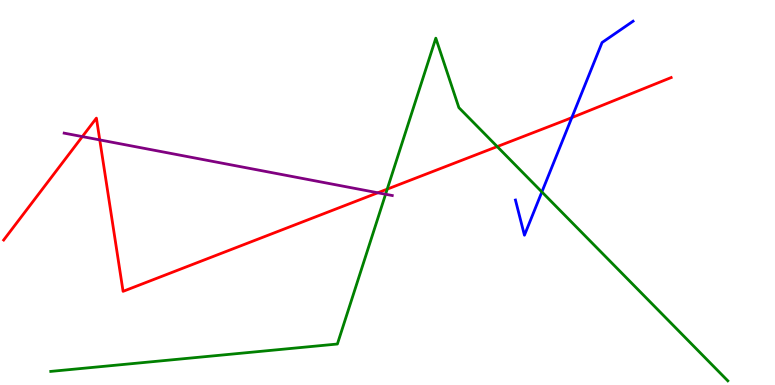[{'lines': ['blue', 'red'], 'intersections': [{'x': 7.38, 'y': 6.94}]}, {'lines': ['green', 'red'], 'intersections': [{'x': 5.0, 'y': 5.09}, {'x': 6.42, 'y': 6.19}]}, {'lines': ['purple', 'red'], 'intersections': [{'x': 1.06, 'y': 6.45}, {'x': 1.29, 'y': 6.37}, {'x': 4.88, 'y': 4.99}]}, {'lines': ['blue', 'green'], 'intersections': [{'x': 6.99, 'y': 5.01}]}, {'lines': ['blue', 'purple'], 'intersections': []}, {'lines': ['green', 'purple'], 'intersections': [{'x': 4.98, 'y': 4.95}]}]